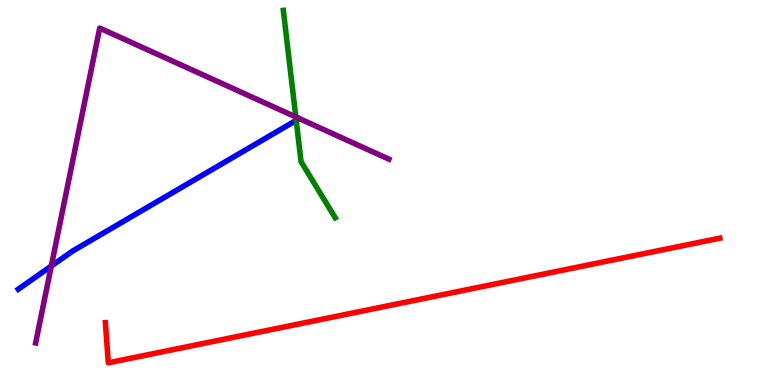[{'lines': ['blue', 'red'], 'intersections': []}, {'lines': ['green', 'red'], 'intersections': []}, {'lines': ['purple', 'red'], 'intersections': []}, {'lines': ['blue', 'green'], 'intersections': [{'x': 3.82, 'y': 6.87}]}, {'lines': ['blue', 'purple'], 'intersections': [{'x': 0.662, 'y': 3.09}]}, {'lines': ['green', 'purple'], 'intersections': [{'x': 3.82, 'y': 6.96}]}]